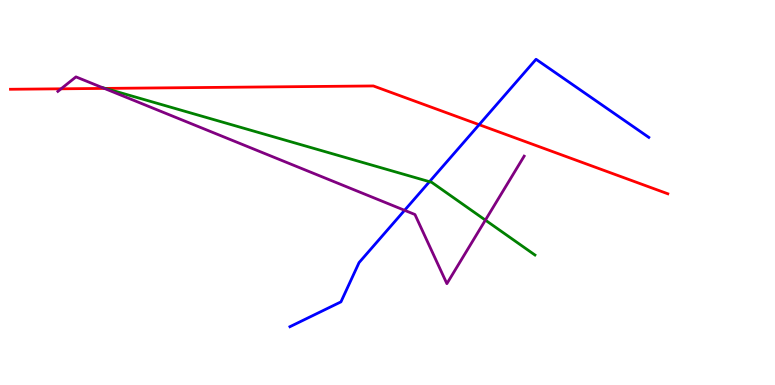[{'lines': ['blue', 'red'], 'intersections': [{'x': 6.18, 'y': 6.76}]}, {'lines': ['green', 'red'], 'intersections': [{'x': 1.36, 'y': 7.7}]}, {'lines': ['purple', 'red'], 'intersections': [{'x': 0.788, 'y': 7.69}, {'x': 1.35, 'y': 7.7}]}, {'lines': ['blue', 'green'], 'intersections': [{'x': 5.54, 'y': 5.28}]}, {'lines': ['blue', 'purple'], 'intersections': [{'x': 5.22, 'y': 4.54}]}, {'lines': ['green', 'purple'], 'intersections': [{'x': 6.26, 'y': 4.28}]}]